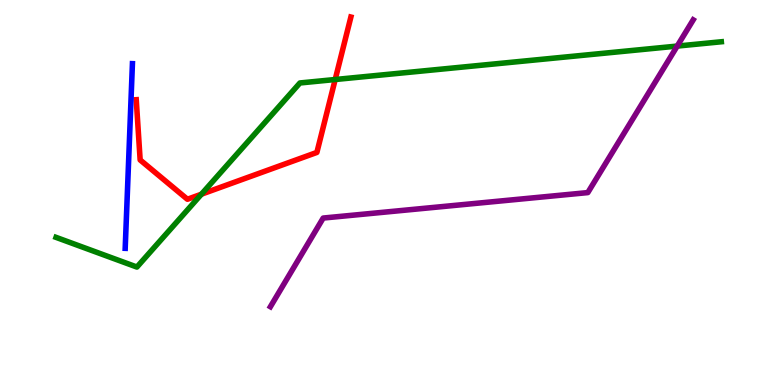[{'lines': ['blue', 'red'], 'intersections': []}, {'lines': ['green', 'red'], 'intersections': [{'x': 2.6, 'y': 4.96}, {'x': 4.33, 'y': 7.93}]}, {'lines': ['purple', 'red'], 'intersections': []}, {'lines': ['blue', 'green'], 'intersections': []}, {'lines': ['blue', 'purple'], 'intersections': []}, {'lines': ['green', 'purple'], 'intersections': [{'x': 8.74, 'y': 8.8}]}]